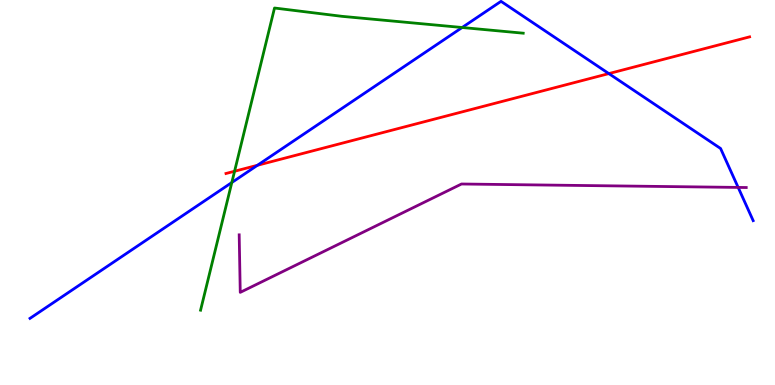[{'lines': ['blue', 'red'], 'intersections': [{'x': 3.32, 'y': 5.71}, {'x': 7.86, 'y': 8.09}]}, {'lines': ['green', 'red'], 'intersections': [{'x': 3.03, 'y': 5.55}]}, {'lines': ['purple', 'red'], 'intersections': []}, {'lines': ['blue', 'green'], 'intersections': [{'x': 2.99, 'y': 5.26}, {'x': 5.96, 'y': 9.29}]}, {'lines': ['blue', 'purple'], 'intersections': [{'x': 9.52, 'y': 5.13}]}, {'lines': ['green', 'purple'], 'intersections': []}]